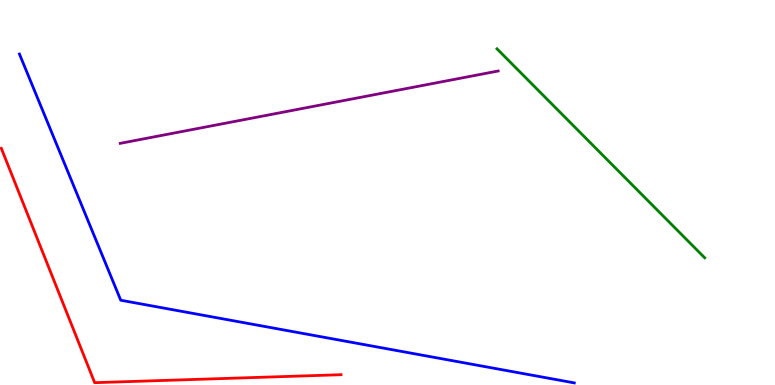[{'lines': ['blue', 'red'], 'intersections': []}, {'lines': ['green', 'red'], 'intersections': []}, {'lines': ['purple', 'red'], 'intersections': []}, {'lines': ['blue', 'green'], 'intersections': []}, {'lines': ['blue', 'purple'], 'intersections': []}, {'lines': ['green', 'purple'], 'intersections': []}]